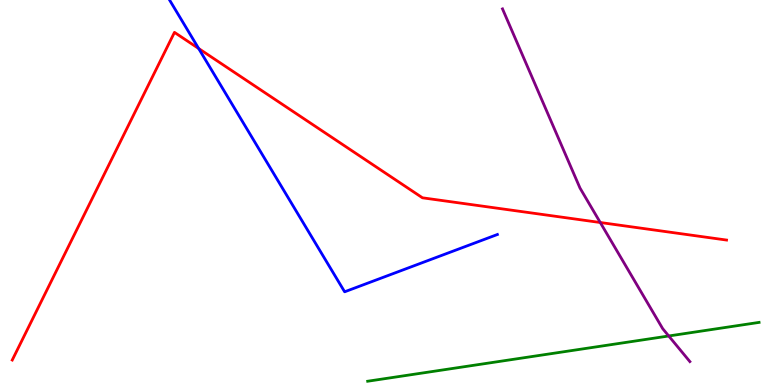[{'lines': ['blue', 'red'], 'intersections': [{'x': 2.56, 'y': 8.74}]}, {'lines': ['green', 'red'], 'intersections': []}, {'lines': ['purple', 'red'], 'intersections': [{'x': 7.75, 'y': 4.22}]}, {'lines': ['blue', 'green'], 'intersections': []}, {'lines': ['blue', 'purple'], 'intersections': []}, {'lines': ['green', 'purple'], 'intersections': [{'x': 8.63, 'y': 1.27}]}]